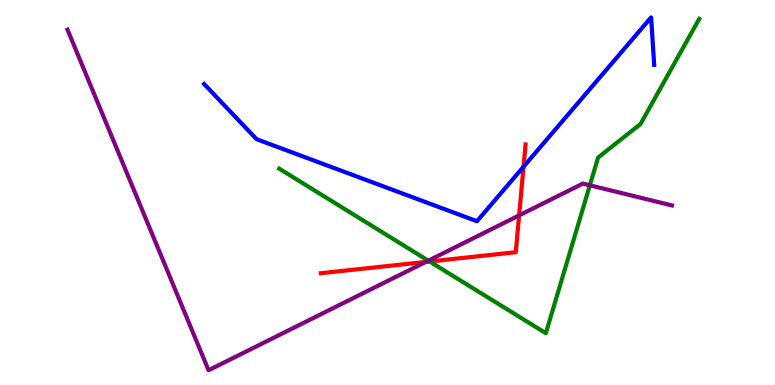[{'lines': ['blue', 'red'], 'intersections': [{'x': 6.76, 'y': 5.67}]}, {'lines': ['green', 'red'], 'intersections': [{'x': 5.54, 'y': 3.21}]}, {'lines': ['purple', 'red'], 'intersections': [{'x': 5.49, 'y': 3.2}, {'x': 6.7, 'y': 4.41}]}, {'lines': ['blue', 'green'], 'intersections': []}, {'lines': ['blue', 'purple'], 'intersections': []}, {'lines': ['green', 'purple'], 'intersections': [{'x': 5.53, 'y': 3.23}, {'x': 7.61, 'y': 5.19}]}]